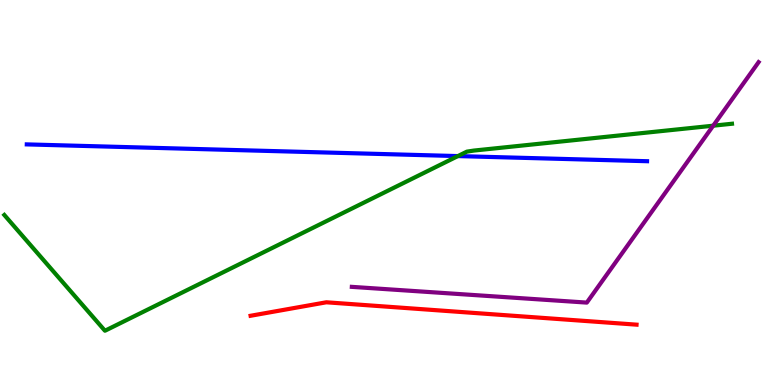[{'lines': ['blue', 'red'], 'intersections': []}, {'lines': ['green', 'red'], 'intersections': []}, {'lines': ['purple', 'red'], 'intersections': []}, {'lines': ['blue', 'green'], 'intersections': [{'x': 5.91, 'y': 5.95}]}, {'lines': ['blue', 'purple'], 'intersections': []}, {'lines': ['green', 'purple'], 'intersections': [{'x': 9.2, 'y': 6.74}]}]